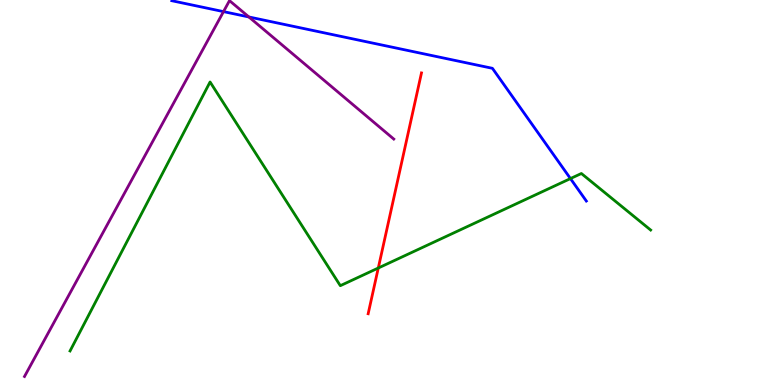[{'lines': ['blue', 'red'], 'intersections': []}, {'lines': ['green', 'red'], 'intersections': [{'x': 4.88, 'y': 3.04}]}, {'lines': ['purple', 'red'], 'intersections': []}, {'lines': ['blue', 'green'], 'intersections': [{'x': 7.36, 'y': 5.36}]}, {'lines': ['blue', 'purple'], 'intersections': [{'x': 2.88, 'y': 9.7}, {'x': 3.21, 'y': 9.56}]}, {'lines': ['green', 'purple'], 'intersections': []}]